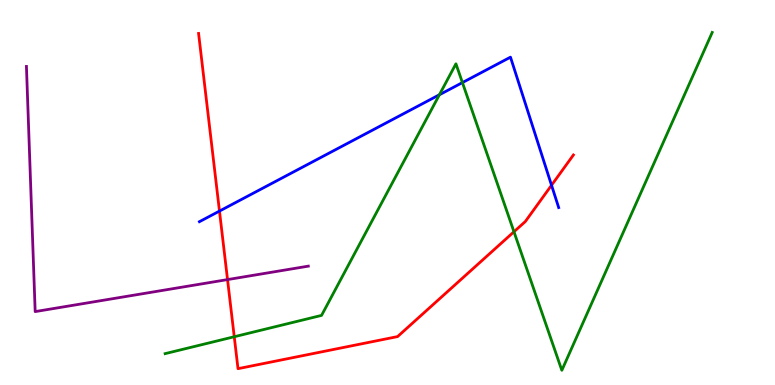[{'lines': ['blue', 'red'], 'intersections': [{'x': 2.83, 'y': 4.52}, {'x': 7.12, 'y': 5.19}]}, {'lines': ['green', 'red'], 'intersections': [{'x': 3.02, 'y': 1.25}, {'x': 6.63, 'y': 3.98}]}, {'lines': ['purple', 'red'], 'intersections': [{'x': 2.94, 'y': 2.74}]}, {'lines': ['blue', 'green'], 'intersections': [{'x': 5.67, 'y': 7.54}, {'x': 5.97, 'y': 7.85}]}, {'lines': ['blue', 'purple'], 'intersections': []}, {'lines': ['green', 'purple'], 'intersections': []}]